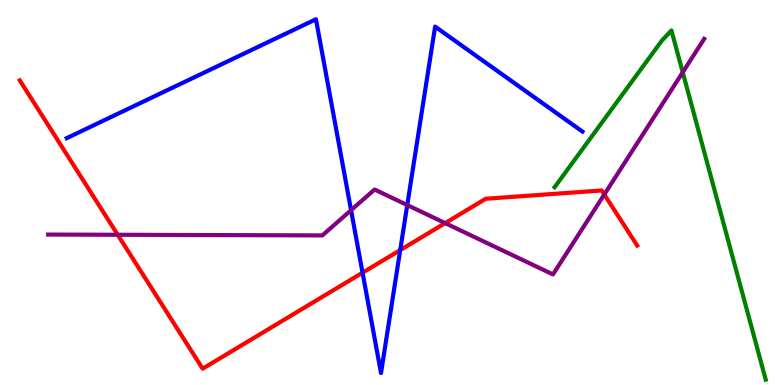[{'lines': ['blue', 'red'], 'intersections': [{'x': 4.68, 'y': 2.92}, {'x': 5.16, 'y': 3.5}]}, {'lines': ['green', 'red'], 'intersections': []}, {'lines': ['purple', 'red'], 'intersections': [{'x': 1.52, 'y': 3.9}, {'x': 5.74, 'y': 4.2}, {'x': 7.8, 'y': 4.95}]}, {'lines': ['blue', 'green'], 'intersections': []}, {'lines': ['blue', 'purple'], 'intersections': [{'x': 4.53, 'y': 4.54}, {'x': 5.25, 'y': 4.67}]}, {'lines': ['green', 'purple'], 'intersections': [{'x': 8.81, 'y': 8.12}]}]